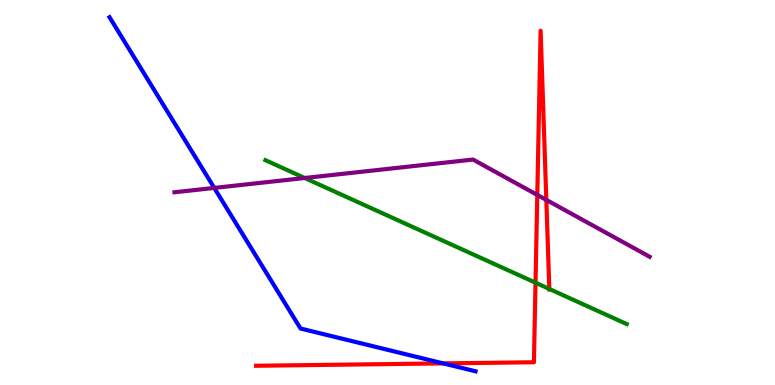[{'lines': ['blue', 'red'], 'intersections': [{'x': 5.72, 'y': 0.561}]}, {'lines': ['green', 'red'], 'intersections': [{'x': 6.91, 'y': 2.66}, {'x': 7.09, 'y': 2.49}]}, {'lines': ['purple', 'red'], 'intersections': [{'x': 6.93, 'y': 4.94}, {'x': 7.05, 'y': 4.81}]}, {'lines': ['blue', 'green'], 'intersections': []}, {'lines': ['blue', 'purple'], 'intersections': [{'x': 2.76, 'y': 5.12}]}, {'lines': ['green', 'purple'], 'intersections': [{'x': 3.93, 'y': 5.38}]}]